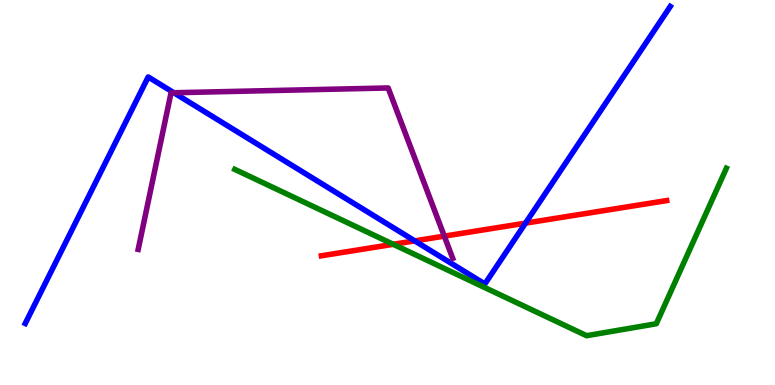[{'lines': ['blue', 'red'], 'intersections': [{'x': 5.35, 'y': 3.74}, {'x': 6.78, 'y': 4.2}]}, {'lines': ['green', 'red'], 'intersections': [{'x': 5.07, 'y': 3.65}]}, {'lines': ['purple', 'red'], 'intersections': [{'x': 5.73, 'y': 3.87}]}, {'lines': ['blue', 'green'], 'intersections': []}, {'lines': ['blue', 'purple'], 'intersections': [{'x': 2.24, 'y': 7.59}]}, {'lines': ['green', 'purple'], 'intersections': []}]